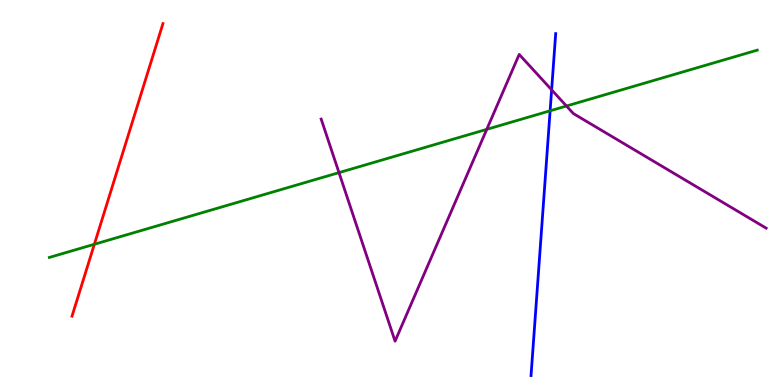[{'lines': ['blue', 'red'], 'intersections': []}, {'lines': ['green', 'red'], 'intersections': [{'x': 1.22, 'y': 3.66}]}, {'lines': ['purple', 'red'], 'intersections': []}, {'lines': ['blue', 'green'], 'intersections': [{'x': 7.1, 'y': 7.12}]}, {'lines': ['blue', 'purple'], 'intersections': [{'x': 7.12, 'y': 7.67}]}, {'lines': ['green', 'purple'], 'intersections': [{'x': 4.37, 'y': 5.52}, {'x': 6.28, 'y': 6.64}, {'x': 7.31, 'y': 7.25}]}]